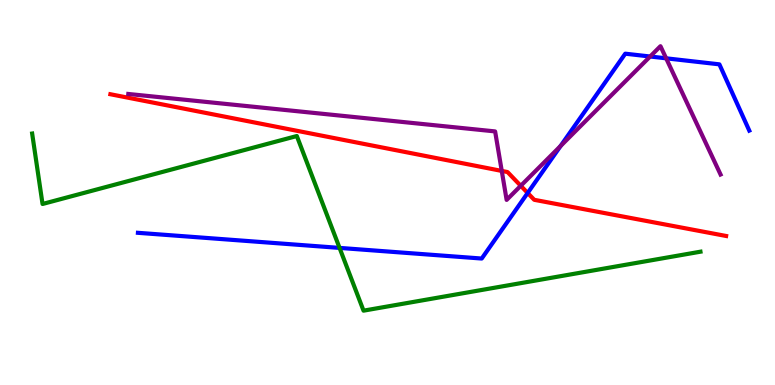[{'lines': ['blue', 'red'], 'intersections': [{'x': 6.81, 'y': 4.99}]}, {'lines': ['green', 'red'], 'intersections': []}, {'lines': ['purple', 'red'], 'intersections': [{'x': 6.47, 'y': 5.56}, {'x': 6.72, 'y': 5.17}]}, {'lines': ['blue', 'green'], 'intersections': [{'x': 4.38, 'y': 3.56}]}, {'lines': ['blue', 'purple'], 'intersections': [{'x': 7.23, 'y': 6.21}, {'x': 8.39, 'y': 8.53}, {'x': 8.6, 'y': 8.49}]}, {'lines': ['green', 'purple'], 'intersections': []}]